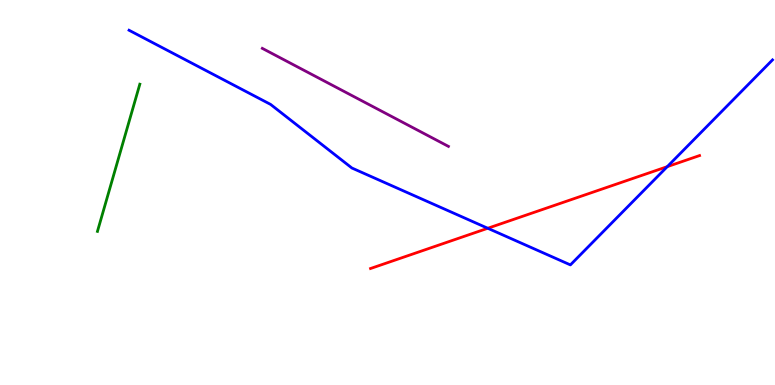[{'lines': ['blue', 'red'], 'intersections': [{'x': 6.29, 'y': 4.07}, {'x': 8.61, 'y': 5.67}]}, {'lines': ['green', 'red'], 'intersections': []}, {'lines': ['purple', 'red'], 'intersections': []}, {'lines': ['blue', 'green'], 'intersections': []}, {'lines': ['blue', 'purple'], 'intersections': []}, {'lines': ['green', 'purple'], 'intersections': []}]